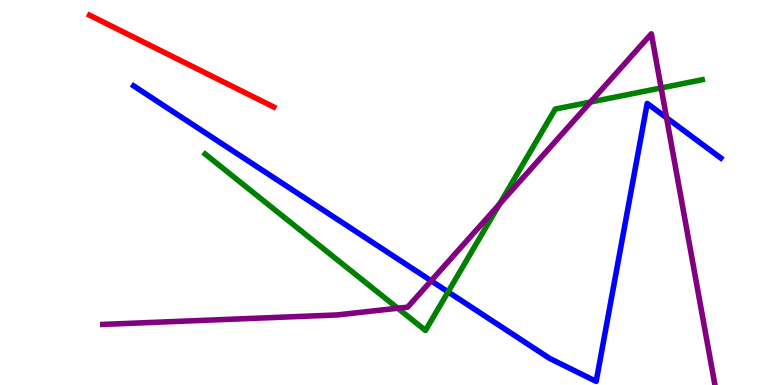[{'lines': ['blue', 'red'], 'intersections': []}, {'lines': ['green', 'red'], 'intersections': []}, {'lines': ['purple', 'red'], 'intersections': []}, {'lines': ['blue', 'green'], 'intersections': [{'x': 5.78, 'y': 2.42}]}, {'lines': ['blue', 'purple'], 'intersections': [{'x': 5.56, 'y': 2.71}, {'x': 8.6, 'y': 6.94}]}, {'lines': ['green', 'purple'], 'intersections': [{'x': 5.13, 'y': 1.99}, {'x': 6.45, 'y': 4.7}, {'x': 7.62, 'y': 7.35}, {'x': 8.53, 'y': 7.72}]}]